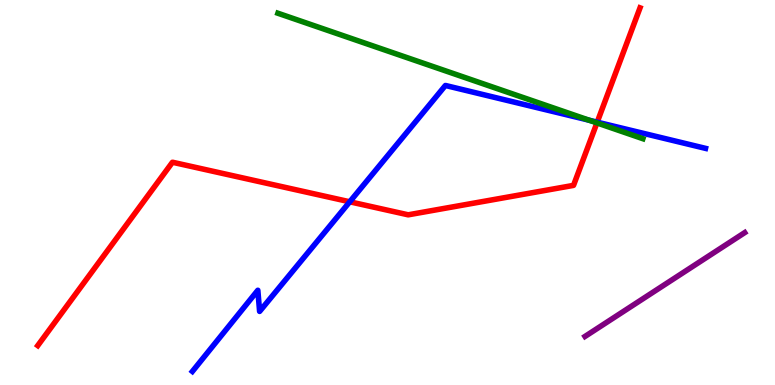[{'lines': ['blue', 'red'], 'intersections': [{'x': 4.51, 'y': 4.76}, {'x': 7.71, 'y': 6.83}]}, {'lines': ['green', 'red'], 'intersections': [{'x': 7.7, 'y': 6.81}]}, {'lines': ['purple', 'red'], 'intersections': []}, {'lines': ['blue', 'green'], 'intersections': [{'x': 7.6, 'y': 6.88}]}, {'lines': ['blue', 'purple'], 'intersections': []}, {'lines': ['green', 'purple'], 'intersections': []}]